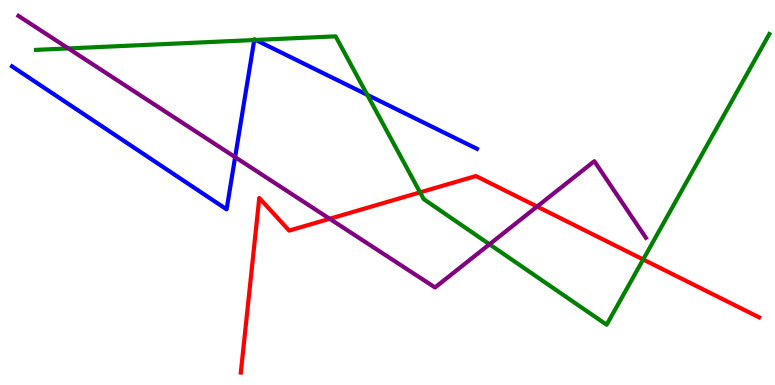[{'lines': ['blue', 'red'], 'intersections': []}, {'lines': ['green', 'red'], 'intersections': [{'x': 5.42, 'y': 5.0}, {'x': 8.3, 'y': 3.26}]}, {'lines': ['purple', 'red'], 'intersections': [{'x': 4.25, 'y': 4.32}, {'x': 6.93, 'y': 4.63}]}, {'lines': ['blue', 'green'], 'intersections': [{'x': 3.28, 'y': 8.96}, {'x': 3.3, 'y': 8.96}, {'x': 4.74, 'y': 7.54}]}, {'lines': ['blue', 'purple'], 'intersections': [{'x': 3.03, 'y': 5.92}]}, {'lines': ['green', 'purple'], 'intersections': [{'x': 0.882, 'y': 8.74}, {'x': 6.32, 'y': 3.65}]}]